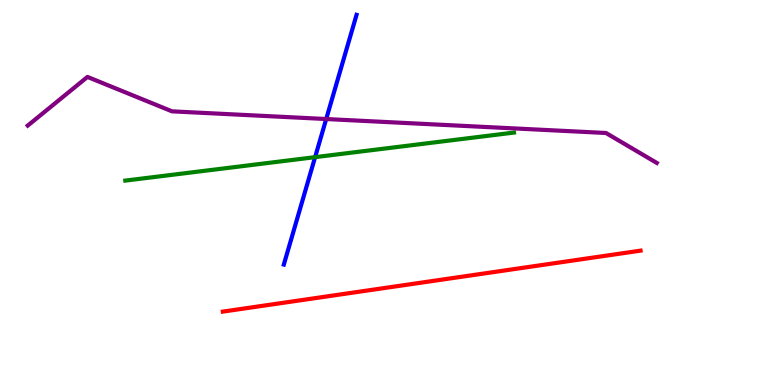[{'lines': ['blue', 'red'], 'intersections': []}, {'lines': ['green', 'red'], 'intersections': []}, {'lines': ['purple', 'red'], 'intersections': []}, {'lines': ['blue', 'green'], 'intersections': [{'x': 4.07, 'y': 5.92}]}, {'lines': ['blue', 'purple'], 'intersections': [{'x': 4.21, 'y': 6.91}]}, {'lines': ['green', 'purple'], 'intersections': []}]